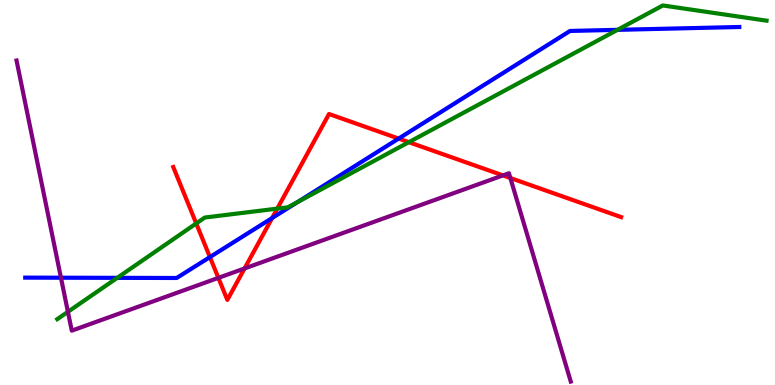[{'lines': ['blue', 'red'], 'intersections': [{'x': 2.71, 'y': 3.32}, {'x': 3.51, 'y': 4.34}, {'x': 5.14, 'y': 6.4}]}, {'lines': ['green', 'red'], 'intersections': [{'x': 2.53, 'y': 4.2}, {'x': 3.58, 'y': 4.58}, {'x': 5.28, 'y': 6.31}]}, {'lines': ['purple', 'red'], 'intersections': [{'x': 2.82, 'y': 2.78}, {'x': 3.16, 'y': 3.03}, {'x': 6.49, 'y': 5.44}, {'x': 6.59, 'y': 5.38}]}, {'lines': ['blue', 'green'], 'intersections': [{'x': 1.51, 'y': 2.78}, {'x': 3.84, 'y': 4.75}, {'x': 7.97, 'y': 9.22}]}, {'lines': ['blue', 'purple'], 'intersections': [{'x': 0.786, 'y': 2.79}]}, {'lines': ['green', 'purple'], 'intersections': [{'x': 0.876, 'y': 1.9}]}]